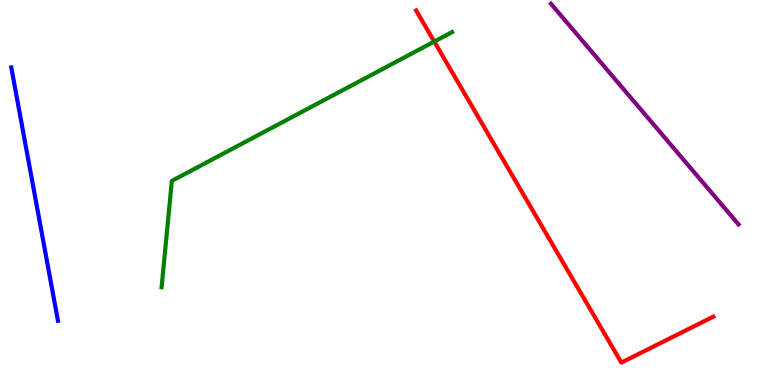[{'lines': ['blue', 'red'], 'intersections': []}, {'lines': ['green', 'red'], 'intersections': [{'x': 5.6, 'y': 8.92}]}, {'lines': ['purple', 'red'], 'intersections': []}, {'lines': ['blue', 'green'], 'intersections': []}, {'lines': ['blue', 'purple'], 'intersections': []}, {'lines': ['green', 'purple'], 'intersections': []}]